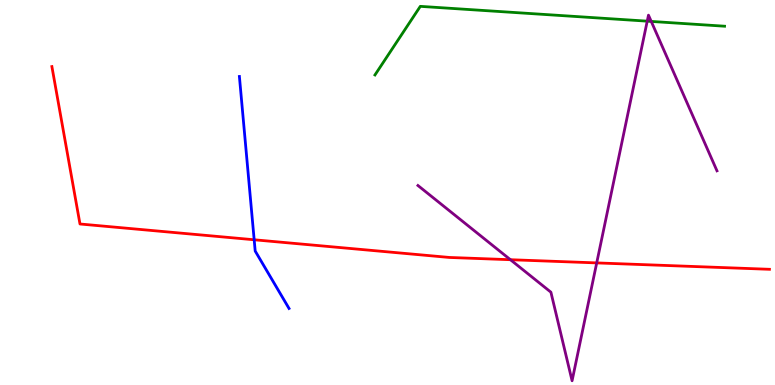[{'lines': ['blue', 'red'], 'intersections': [{'x': 3.28, 'y': 3.77}]}, {'lines': ['green', 'red'], 'intersections': []}, {'lines': ['purple', 'red'], 'intersections': [{'x': 6.59, 'y': 3.25}, {'x': 7.7, 'y': 3.17}]}, {'lines': ['blue', 'green'], 'intersections': []}, {'lines': ['blue', 'purple'], 'intersections': []}, {'lines': ['green', 'purple'], 'intersections': [{'x': 8.35, 'y': 9.45}, {'x': 8.4, 'y': 9.44}]}]